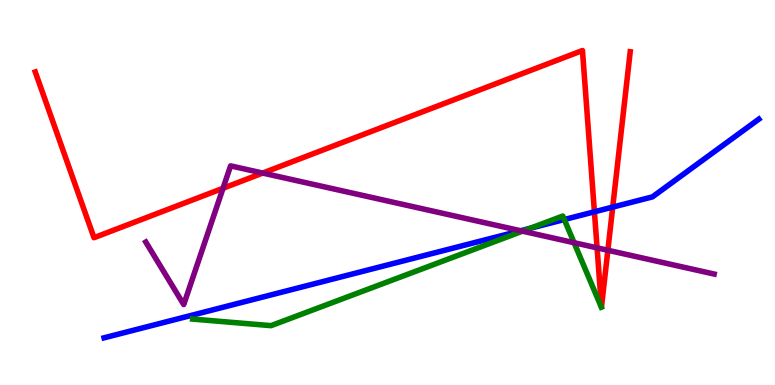[{'lines': ['blue', 'red'], 'intersections': [{'x': 7.67, 'y': 4.5}, {'x': 7.91, 'y': 4.62}]}, {'lines': ['green', 'red'], 'intersections': []}, {'lines': ['purple', 'red'], 'intersections': [{'x': 2.88, 'y': 5.11}, {'x': 3.39, 'y': 5.51}, {'x': 7.7, 'y': 3.56}, {'x': 7.84, 'y': 3.5}]}, {'lines': ['blue', 'green'], 'intersections': [{'x': 6.84, 'y': 4.07}, {'x': 7.28, 'y': 4.3}]}, {'lines': ['blue', 'purple'], 'intersections': [{'x': 6.72, 'y': 4.01}]}, {'lines': ['green', 'purple'], 'intersections': [{'x': 6.74, 'y': 4.0}, {'x': 7.41, 'y': 3.7}]}]